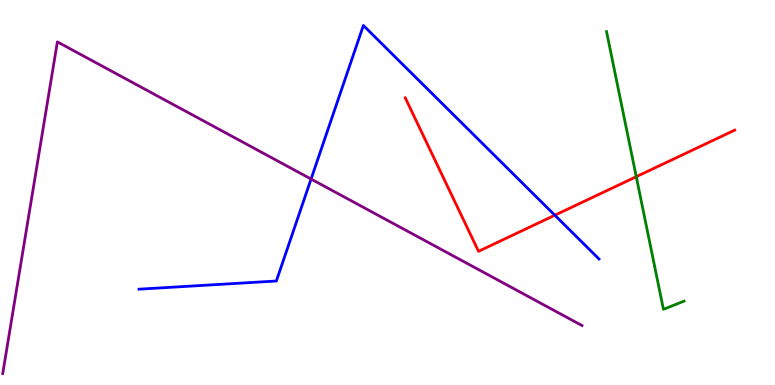[{'lines': ['blue', 'red'], 'intersections': [{'x': 7.16, 'y': 4.41}]}, {'lines': ['green', 'red'], 'intersections': [{'x': 8.21, 'y': 5.41}]}, {'lines': ['purple', 'red'], 'intersections': []}, {'lines': ['blue', 'green'], 'intersections': []}, {'lines': ['blue', 'purple'], 'intersections': [{'x': 4.01, 'y': 5.35}]}, {'lines': ['green', 'purple'], 'intersections': []}]